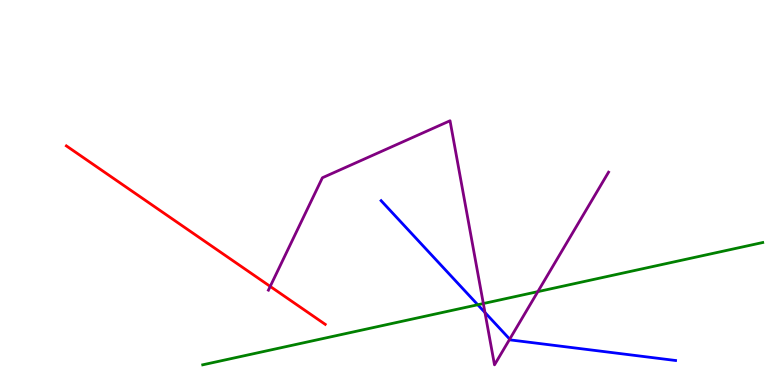[{'lines': ['blue', 'red'], 'intersections': []}, {'lines': ['green', 'red'], 'intersections': []}, {'lines': ['purple', 'red'], 'intersections': [{'x': 3.49, 'y': 2.56}]}, {'lines': ['blue', 'green'], 'intersections': [{'x': 6.16, 'y': 2.08}]}, {'lines': ['blue', 'purple'], 'intersections': [{'x': 6.26, 'y': 1.88}, {'x': 6.58, 'y': 1.19}]}, {'lines': ['green', 'purple'], 'intersections': [{'x': 6.24, 'y': 2.12}, {'x': 6.94, 'y': 2.43}]}]